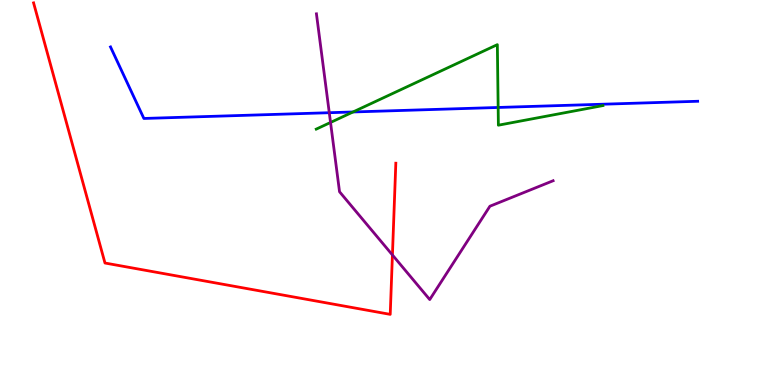[{'lines': ['blue', 'red'], 'intersections': []}, {'lines': ['green', 'red'], 'intersections': []}, {'lines': ['purple', 'red'], 'intersections': [{'x': 5.06, 'y': 3.38}]}, {'lines': ['blue', 'green'], 'intersections': [{'x': 4.56, 'y': 7.09}, {'x': 6.43, 'y': 7.21}]}, {'lines': ['blue', 'purple'], 'intersections': [{'x': 4.25, 'y': 7.07}]}, {'lines': ['green', 'purple'], 'intersections': [{'x': 4.27, 'y': 6.82}]}]